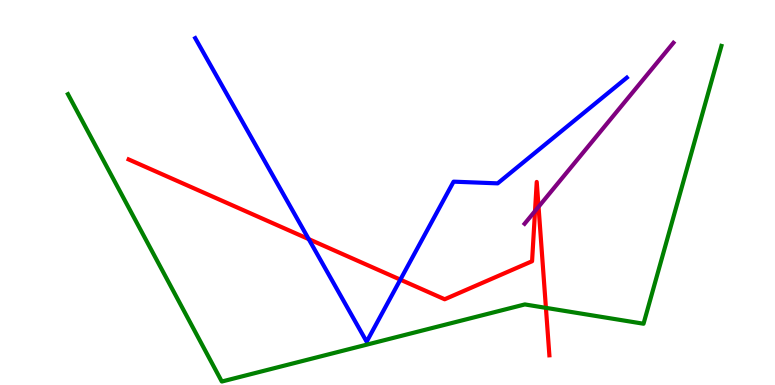[{'lines': ['blue', 'red'], 'intersections': [{'x': 3.98, 'y': 3.79}, {'x': 5.17, 'y': 2.74}]}, {'lines': ['green', 'red'], 'intersections': [{'x': 7.04, 'y': 2.0}]}, {'lines': ['purple', 'red'], 'intersections': [{'x': 6.9, 'y': 4.52}, {'x': 6.95, 'y': 4.63}]}, {'lines': ['blue', 'green'], 'intersections': []}, {'lines': ['blue', 'purple'], 'intersections': []}, {'lines': ['green', 'purple'], 'intersections': []}]